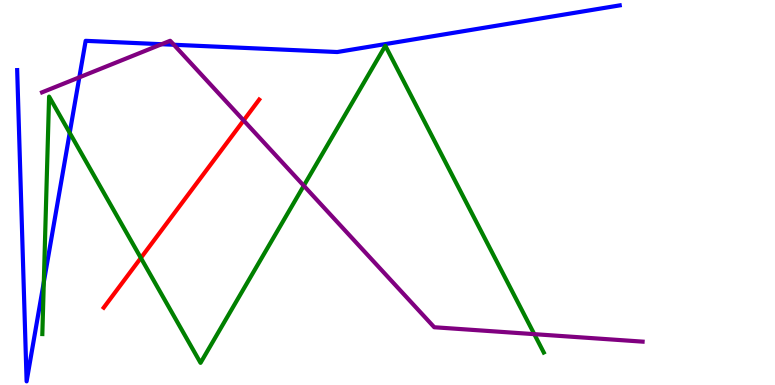[{'lines': ['blue', 'red'], 'intersections': []}, {'lines': ['green', 'red'], 'intersections': [{'x': 1.82, 'y': 3.3}]}, {'lines': ['purple', 'red'], 'intersections': [{'x': 3.14, 'y': 6.87}]}, {'lines': ['blue', 'green'], 'intersections': [{'x': 0.565, 'y': 2.67}, {'x': 0.899, 'y': 6.55}]}, {'lines': ['blue', 'purple'], 'intersections': [{'x': 1.02, 'y': 7.99}, {'x': 2.09, 'y': 8.85}, {'x': 2.24, 'y': 8.84}]}, {'lines': ['green', 'purple'], 'intersections': [{'x': 3.92, 'y': 5.18}, {'x': 6.89, 'y': 1.32}]}]